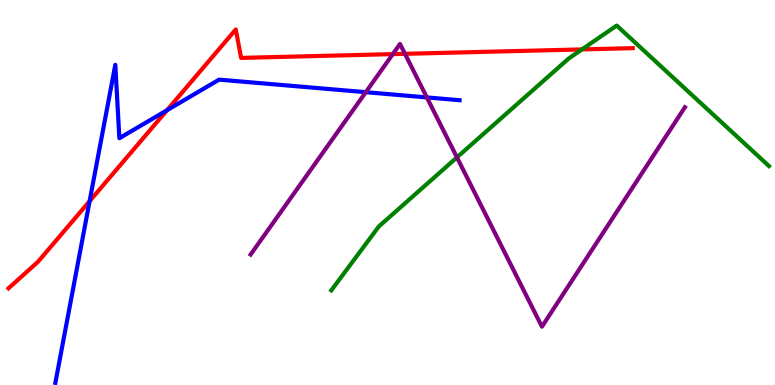[{'lines': ['blue', 'red'], 'intersections': [{'x': 1.16, 'y': 4.78}, {'x': 2.16, 'y': 7.14}]}, {'lines': ['green', 'red'], 'intersections': [{'x': 7.51, 'y': 8.72}]}, {'lines': ['purple', 'red'], 'intersections': [{'x': 5.07, 'y': 8.59}, {'x': 5.23, 'y': 8.6}]}, {'lines': ['blue', 'green'], 'intersections': []}, {'lines': ['blue', 'purple'], 'intersections': [{'x': 4.72, 'y': 7.61}, {'x': 5.51, 'y': 7.47}]}, {'lines': ['green', 'purple'], 'intersections': [{'x': 5.9, 'y': 5.91}]}]